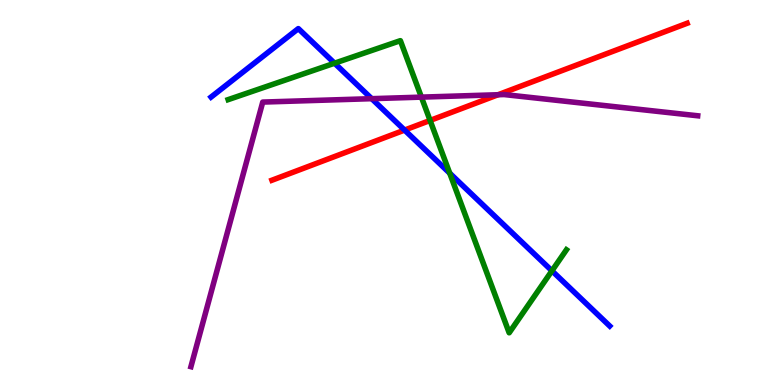[{'lines': ['blue', 'red'], 'intersections': [{'x': 5.22, 'y': 6.62}]}, {'lines': ['green', 'red'], 'intersections': [{'x': 5.55, 'y': 6.87}]}, {'lines': ['purple', 'red'], 'intersections': [{'x': 6.43, 'y': 7.54}]}, {'lines': ['blue', 'green'], 'intersections': [{'x': 4.32, 'y': 8.36}, {'x': 5.8, 'y': 5.5}, {'x': 7.12, 'y': 2.97}]}, {'lines': ['blue', 'purple'], 'intersections': [{'x': 4.8, 'y': 7.44}]}, {'lines': ['green', 'purple'], 'intersections': [{'x': 5.44, 'y': 7.48}]}]